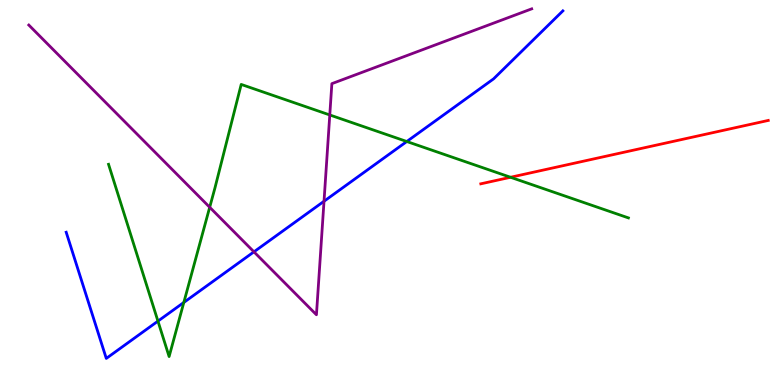[{'lines': ['blue', 'red'], 'intersections': []}, {'lines': ['green', 'red'], 'intersections': [{'x': 6.59, 'y': 5.4}]}, {'lines': ['purple', 'red'], 'intersections': []}, {'lines': ['blue', 'green'], 'intersections': [{'x': 2.04, 'y': 1.66}, {'x': 2.37, 'y': 2.14}, {'x': 5.25, 'y': 6.32}]}, {'lines': ['blue', 'purple'], 'intersections': [{'x': 3.28, 'y': 3.46}, {'x': 4.18, 'y': 4.77}]}, {'lines': ['green', 'purple'], 'intersections': [{'x': 2.71, 'y': 4.62}, {'x': 4.26, 'y': 7.01}]}]